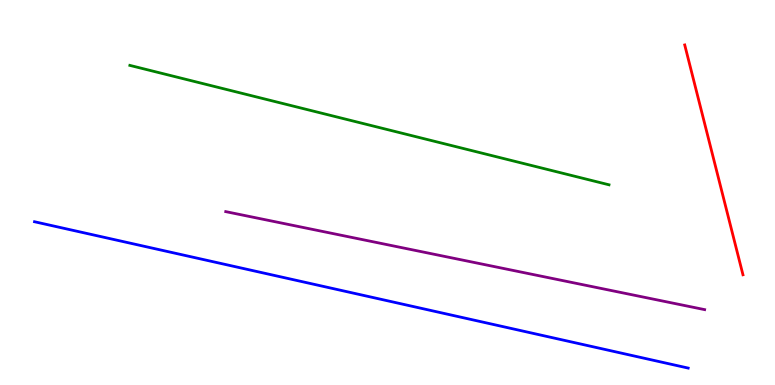[{'lines': ['blue', 'red'], 'intersections': []}, {'lines': ['green', 'red'], 'intersections': []}, {'lines': ['purple', 'red'], 'intersections': []}, {'lines': ['blue', 'green'], 'intersections': []}, {'lines': ['blue', 'purple'], 'intersections': []}, {'lines': ['green', 'purple'], 'intersections': []}]